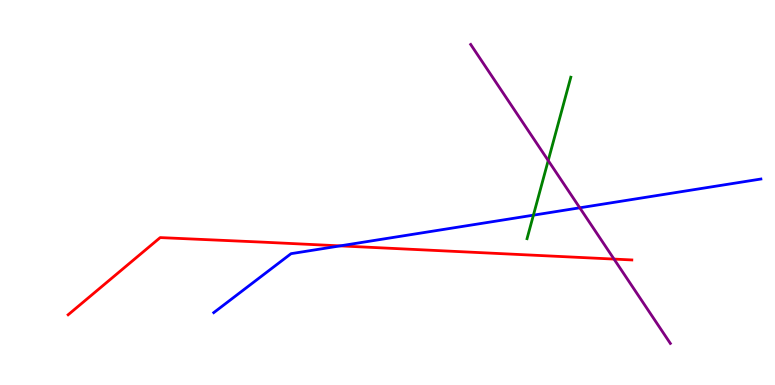[{'lines': ['blue', 'red'], 'intersections': [{'x': 4.39, 'y': 3.61}]}, {'lines': ['green', 'red'], 'intersections': []}, {'lines': ['purple', 'red'], 'intersections': [{'x': 7.92, 'y': 3.27}]}, {'lines': ['blue', 'green'], 'intersections': [{'x': 6.88, 'y': 4.41}]}, {'lines': ['blue', 'purple'], 'intersections': [{'x': 7.48, 'y': 4.6}]}, {'lines': ['green', 'purple'], 'intersections': [{'x': 7.07, 'y': 5.83}]}]